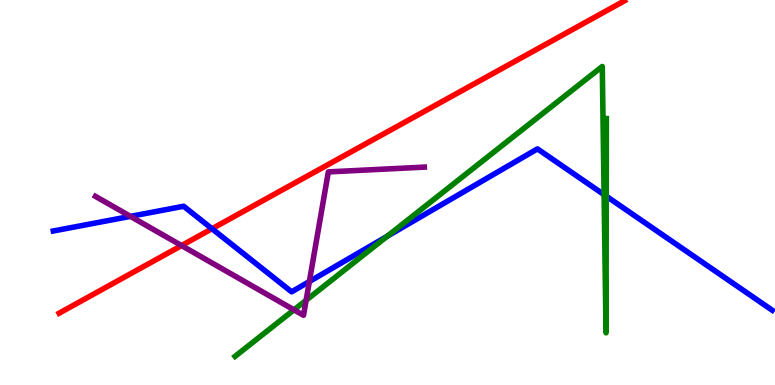[{'lines': ['blue', 'red'], 'intersections': [{'x': 2.74, 'y': 4.06}]}, {'lines': ['green', 'red'], 'intersections': []}, {'lines': ['purple', 'red'], 'intersections': [{'x': 2.34, 'y': 3.62}]}, {'lines': ['blue', 'green'], 'intersections': [{'x': 5.0, 'y': 3.86}, {'x': 7.79, 'y': 4.94}, {'x': 7.82, 'y': 4.9}]}, {'lines': ['blue', 'purple'], 'intersections': [{'x': 1.68, 'y': 4.38}, {'x': 3.99, 'y': 2.69}]}, {'lines': ['green', 'purple'], 'intersections': [{'x': 3.79, 'y': 1.95}, {'x': 3.95, 'y': 2.2}]}]